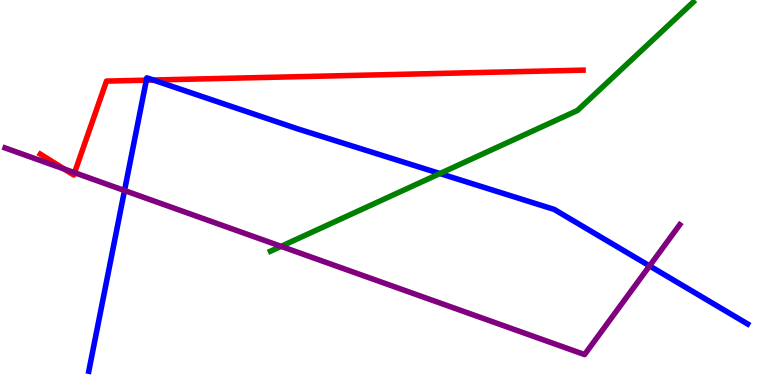[{'lines': ['blue', 'red'], 'intersections': [{'x': 1.89, 'y': 7.92}, {'x': 1.98, 'y': 7.92}]}, {'lines': ['green', 'red'], 'intersections': []}, {'lines': ['purple', 'red'], 'intersections': [{'x': 0.828, 'y': 5.61}, {'x': 0.962, 'y': 5.51}]}, {'lines': ['blue', 'green'], 'intersections': [{'x': 5.68, 'y': 5.49}]}, {'lines': ['blue', 'purple'], 'intersections': [{'x': 1.61, 'y': 5.05}, {'x': 8.38, 'y': 3.09}]}, {'lines': ['green', 'purple'], 'intersections': [{'x': 3.63, 'y': 3.6}]}]